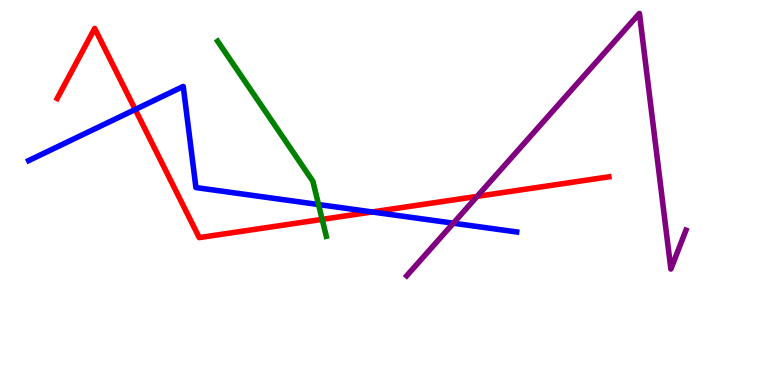[{'lines': ['blue', 'red'], 'intersections': [{'x': 1.74, 'y': 7.16}, {'x': 4.8, 'y': 4.49}]}, {'lines': ['green', 'red'], 'intersections': [{'x': 4.16, 'y': 4.3}]}, {'lines': ['purple', 'red'], 'intersections': [{'x': 6.16, 'y': 4.9}]}, {'lines': ['blue', 'green'], 'intersections': [{'x': 4.11, 'y': 4.69}]}, {'lines': ['blue', 'purple'], 'intersections': [{'x': 5.85, 'y': 4.2}]}, {'lines': ['green', 'purple'], 'intersections': []}]